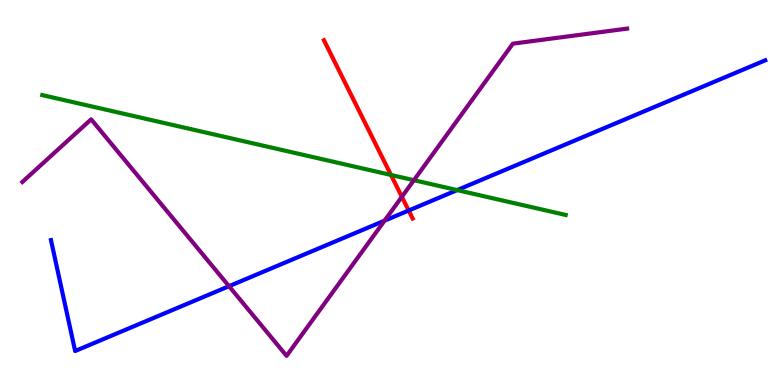[{'lines': ['blue', 'red'], 'intersections': [{'x': 5.27, 'y': 4.53}]}, {'lines': ['green', 'red'], 'intersections': [{'x': 5.04, 'y': 5.46}]}, {'lines': ['purple', 'red'], 'intersections': [{'x': 5.19, 'y': 4.89}]}, {'lines': ['blue', 'green'], 'intersections': [{'x': 5.9, 'y': 5.06}]}, {'lines': ['blue', 'purple'], 'intersections': [{'x': 2.96, 'y': 2.57}, {'x': 4.96, 'y': 4.27}]}, {'lines': ['green', 'purple'], 'intersections': [{'x': 5.34, 'y': 5.32}]}]